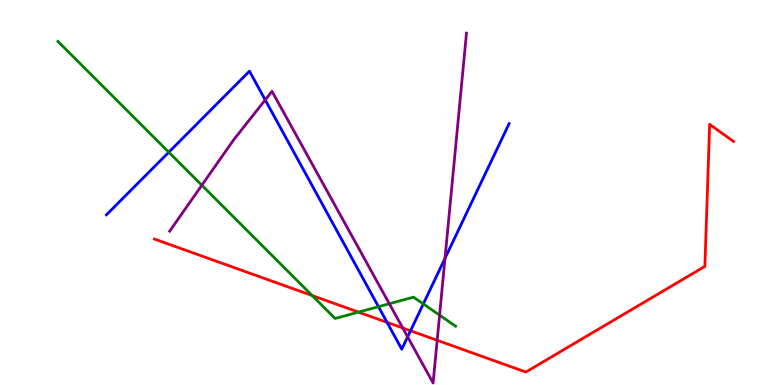[{'lines': ['blue', 'red'], 'intersections': [{'x': 4.99, 'y': 1.63}, {'x': 5.3, 'y': 1.41}]}, {'lines': ['green', 'red'], 'intersections': [{'x': 4.03, 'y': 2.32}, {'x': 4.63, 'y': 1.89}]}, {'lines': ['purple', 'red'], 'intersections': [{'x': 5.2, 'y': 1.48}, {'x': 5.64, 'y': 1.16}]}, {'lines': ['blue', 'green'], 'intersections': [{'x': 2.18, 'y': 6.05}, {'x': 4.88, 'y': 2.03}, {'x': 5.46, 'y': 2.11}]}, {'lines': ['blue', 'purple'], 'intersections': [{'x': 3.42, 'y': 7.4}, {'x': 5.26, 'y': 1.25}, {'x': 5.74, 'y': 3.29}]}, {'lines': ['green', 'purple'], 'intersections': [{'x': 2.6, 'y': 5.19}, {'x': 5.02, 'y': 2.11}, {'x': 5.67, 'y': 1.81}]}]